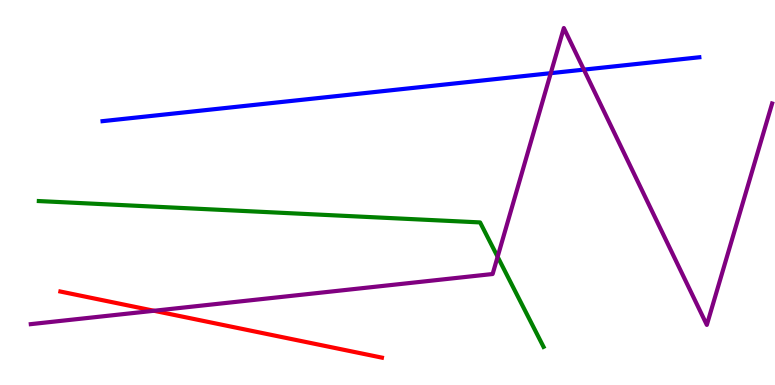[{'lines': ['blue', 'red'], 'intersections': []}, {'lines': ['green', 'red'], 'intersections': []}, {'lines': ['purple', 'red'], 'intersections': [{'x': 1.99, 'y': 1.93}]}, {'lines': ['blue', 'green'], 'intersections': []}, {'lines': ['blue', 'purple'], 'intersections': [{'x': 7.11, 'y': 8.1}, {'x': 7.53, 'y': 8.19}]}, {'lines': ['green', 'purple'], 'intersections': [{'x': 6.42, 'y': 3.33}]}]